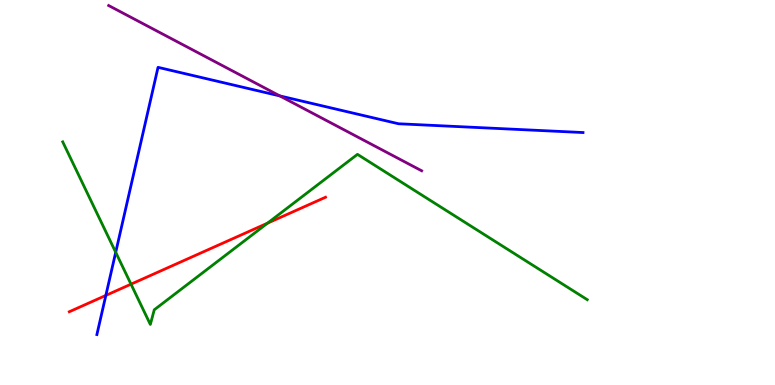[{'lines': ['blue', 'red'], 'intersections': [{'x': 1.37, 'y': 2.33}]}, {'lines': ['green', 'red'], 'intersections': [{'x': 1.69, 'y': 2.62}, {'x': 3.45, 'y': 4.2}]}, {'lines': ['purple', 'red'], 'intersections': []}, {'lines': ['blue', 'green'], 'intersections': [{'x': 1.49, 'y': 3.45}]}, {'lines': ['blue', 'purple'], 'intersections': [{'x': 3.61, 'y': 7.51}]}, {'lines': ['green', 'purple'], 'intersections': []}]